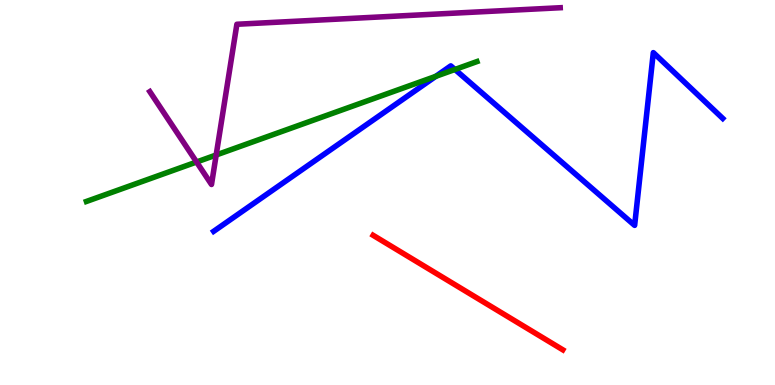[{'lines': ['blue', 'red'], 'intersections': []}, {'lines': ['green', 'red'], 'intersections': []}, {'lines': ['purple', 'red'], 'intersections': []}, {'lines': ['blue', 'green'], 'intersections': [{'x': 5.62, 'y': 8.02}, {'x': 5.87, 'y': 8.2}]}, {'lines': ['blue', 'purple'], 'intersections': []}, {'lines': ['green', 'purple'], 'intersections': [{'x': 2.54, 'y': 5.79}, {'x': 2.79, 'y': 5.97}]}]